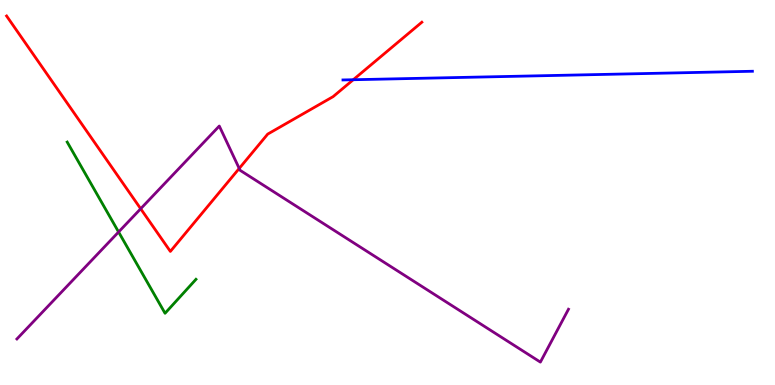[{'lines': ['blue', 'red'], 'intersections': [{'x': 4.56, 'y': 7.93}]}, {'lines': ['green', 'red'], 'intersections': []}, {'lines': ['purple', 'red'], 'intersections': [{'x': 1.82, 'y': 4.58}, {'x': 3.09, 'y': 5.63}]}, {'lines': ['blue', 'green'], 'intersections': []}, {'lines': ['blue', 'purple'], 'intersections': []}, {'lines': ['green', 'purple'], 'intersections': [{'x': 1.53, 'y': 3.97}]}]